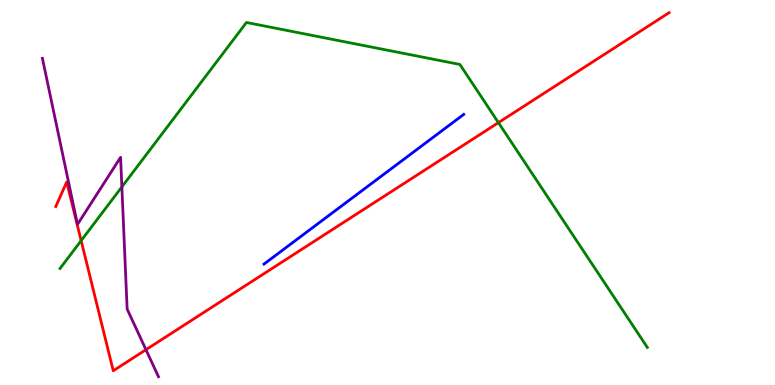[{'lines': ['blue', 'red'], 'intersections': []}, {'lines': ['green', 'red'], 'intersections': [{'x': 1.05, 'y': 3.75}, {'x': 6.43, 'y': 6.81}]}, {'lines': ['purple', 'red'], 'intersections': [{'x': 1.88, 'y': 0.917}]}, {'lines': ['blue', 'green'], 'intersections': []}, {'lines': ['blue', 'purple'], 'intersections': []}, {'lines': ['green', 'purple'], 'intersections': [{'x': 1.57, 'y': 5.15}]}]